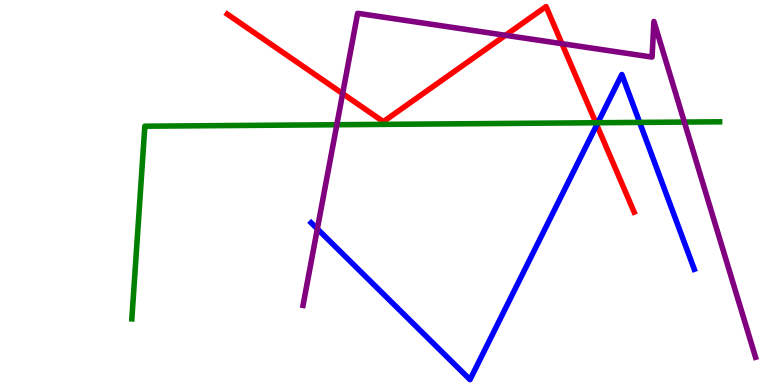[{'lines': ['blue', 'red'], 'intersections': [{'x': 7.7, 'y': 6.76}]}, {'lines': ['green', 'red'], 'intersections': [{'x': 7.69, 'y': 6.81}]}, {'lines': ['purple', 'red'], 'intersections': [{'x': 4.42, 'y': 7.57}, {'x': 6.52, 'y': 9.08}, {'x': 7.25, 'y': 8.87}]}, {'lines': ['blue', 'green'], 'intersections': [{'x': 7.71, 'y': 6.81}, {'x': 8.25, 'y': 6.82}]}, {'lines': ['blue', 'purple'], 'intersections': [{'x': 4.09, 'y': 4.05}]}, {'lines': ['green', 'purple'], 'intersections': [{'x': 4.35, 'y': 6.76}, {'x': 8.83, 'y': 6.83}]}]